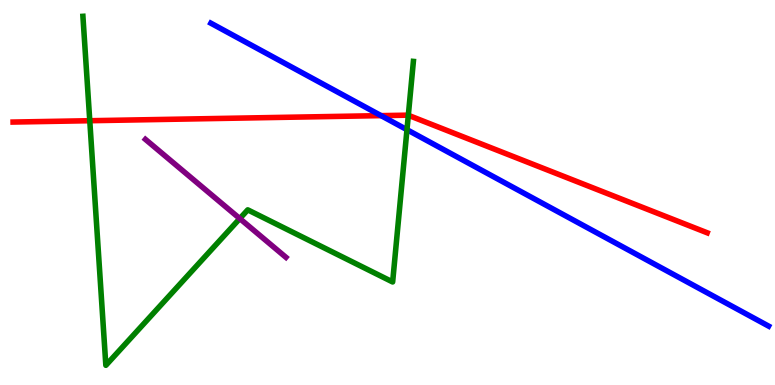[{'lines': ['blue', 'red'], 'intersections': [{'x': 4.92, 'y': 7.0}]}, {'lines': ['green', 'red'], 'intersections': [{'x': 1.16, 'y': 6.86}, {'x': 5.27, 'y': 7.01}]}, {'lines': ['purple', 'red'], 'intersections': []}, {'lines': ['blue', 'green'], 'intersections': [{'x': 5.25, 'y': 6.63}]}, {'lines': ['blue', 'purple'], 'intersections': []}, {'lines': ['green', 'purple'], 'intersections': [{'x': 3.09, 'y': 4.32}]}]